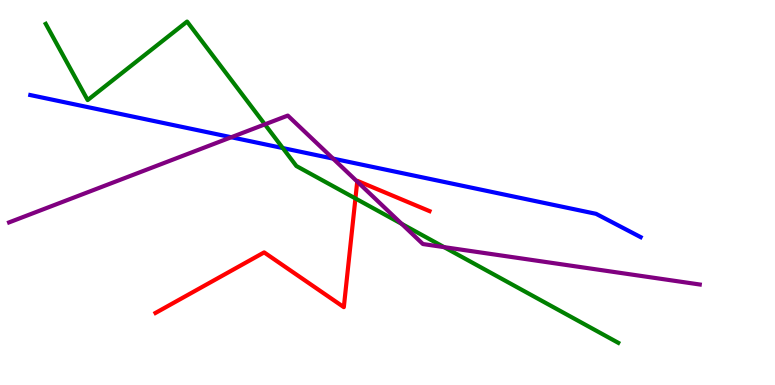[{'lines': ['blue', 'red'], 'intersections': []}, {'lines': ['green', 'red'], 'intersections': [{'x': 4.59, 'y': 4.85}]}, {'lines': ['purple', 'red'], 'intersections': [{'x': 4.61, 'y': 5.28}]}, {'lines': ['blue', 'green'], 'intersections': [{'x': 3.65, 'y': 6.15}]}, {'lines': ['blue', 'purple'], 'intersections': [{'x': 2.98, 'y': 6.44}, {'x': 4.3, 'y': 5.88}]}, {'lines': ['green', 'purple'], 'intersections': [{'x': 3.42, 'y': 6.77}, {'x': 5.18, 'y': 4.19}, {'x': 5.73, 'y': 3.58}]}]